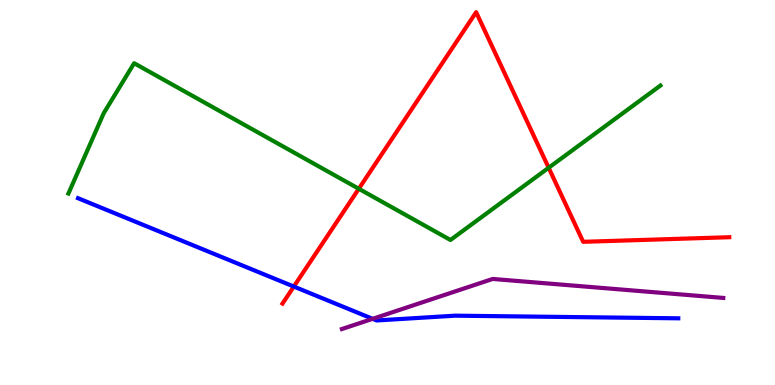[{'lines': ['blue', 'red'], 'intersections': [{'x': 3.79, 'y': 2.56}]}, {'lines': ['green', 'red'], 'intersections': [{'x': 4.63, 'y': 5.1}, {'x': 7.08, 'y': 5.64}]}, {'lines': ['purple', 'red'], 'intersections': []}, {'lines': ['blue', 'green'], 'intersections': []}, {'lines': ['blue', 'purple'], 'intersections': [{'x': 4.81, 'y': 1.72}]}, {'lines': ['green', 'purple'], 'intersections': []}]